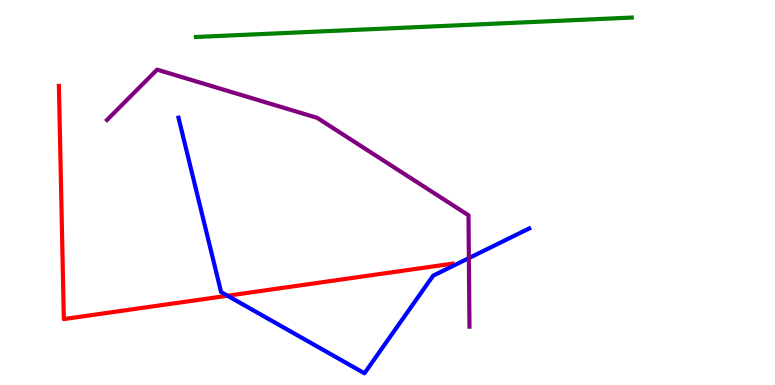[{'lines': ['blue', 'red'], 'intersections': [{'x': 2.94, 'y': 2.32}]}, {'lines': ['green', 'red'], 'intersections': []}, {'lines': ['purple', 'red'], 'intersections': []}, {'lines': ['blue', 'green'], 'intersections': []}, {'lines': ['blue', 'purple'], 'intersections': [{'x': 6.05, 'y': 3.3}]}, {'lines': ['green', 'purple'], 'intersections': []}]